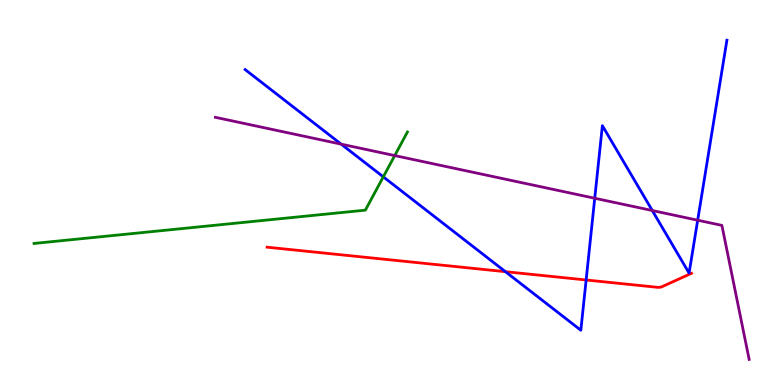[{'lines': ['blue', 'red'], 'intersections': [{'x': 6.52, 'y': 2.94}, {'x': 7.56, 'y': 2.73}]}, {'lines': ['green', 'red'], 'intersections': []}, {'lines': ['purple', 'red'], 'intersections': []}, {'lines': ['blue', 'green'], 'intersections': [{'x': 4.95, 'y': 5.41}]}, {'lines': ['blue', 'purple'], 'intersections': [{'x': 4.4, 'y': 6.26}, {'x': 7.67, 'y': 4.85}, {'x': 8.42, 'y': 4.53}, {'x': 9.0, 'y': 4.28}]}, {'lines': ['green', 'purple'], 'intersections': [{'x': 5.09, 'y': 5.96}]}]